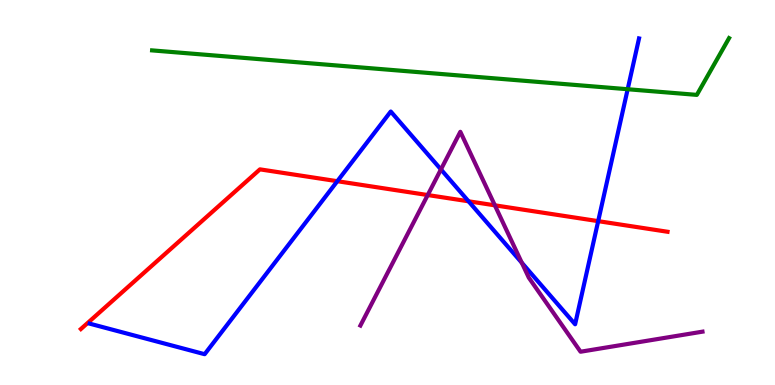[{'lines': ['blue', 'red'], 'intersections': [{'x': 4.35, 'y': 5.29}, {'x': 6.05, 'y': 4.77}, {'x': 7.72, 'y': 4.26}]}, {'lines': ['green', 'red'], 'intersections': []}, {'lines': ['purple', 'red'], 'intersections': [{'x': 5.52, 'y': 4.93}, {'x': 6.39, 'y': 4.67}]}, {'lines': ['blue', 'green'], 'intersections': [{'x': 8.1, 'y': 7.68}]}, {'lines': ['blue', 'purple'], 'intersections': [{'x': 5.69, 'y': 5.6}, {'x': 6.73, 'y': 3.18}]}, {'lines': ['green', 'purple'], 'intersections': []}]